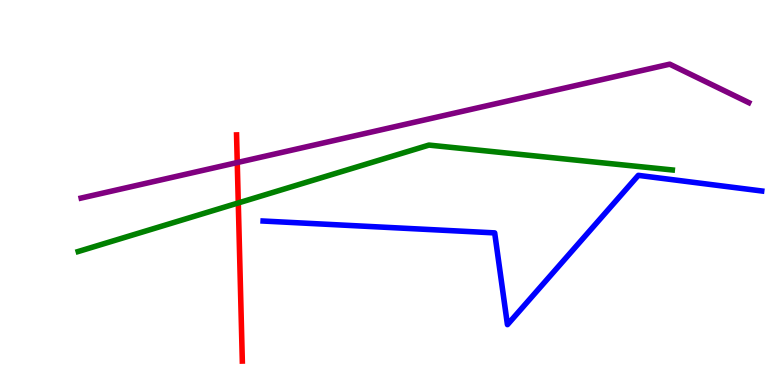[{'lines': ['blue', 'red'], 'intersections': []}, {'lines': ['green', 'red'], 'intersections': [{'x': 3.07, 'y': 4.73}]}, {'lines': ['purple', 'red'], 'intersections': [{'x': 3.06, 'y': 5.78}]}, {'lines': ['blue', 'green'], 'intersections': []}, {'lines': ['blue', 'purple'], 'intersections': []}, {'lines': ['green', 'purple'], 'intersections': []}]